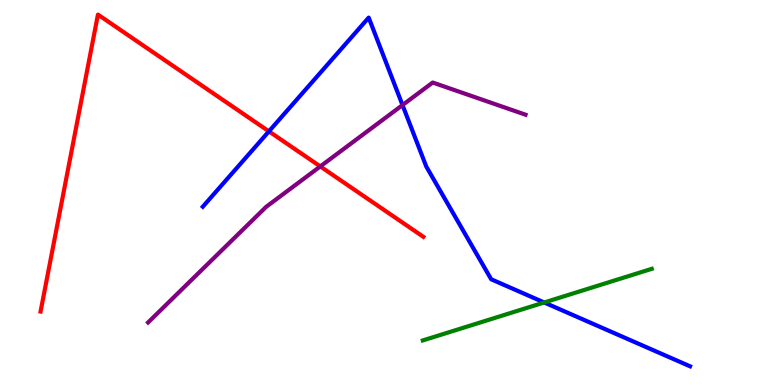[{'lines': ['blue', 'red'], 'intersections': [{'x': 3.47, 'y': 6.59}]}, {'lines': ['green', 'red'], 'intersections': []}, {'lines': ['purple', 'red'], 'intersections': [{'x': 4.13, 'y': 5.68}]}, {'lines': ['blue', 'green'], 'intersections': [{'x': 7.02, 'y': 2.14}]}, {'lines': ['blue', 'purple'], 'intersections': [{'x': 5.19, 'y': 7.27}]}, {'lines': ['green', 'purple'], 'intersections': []}]